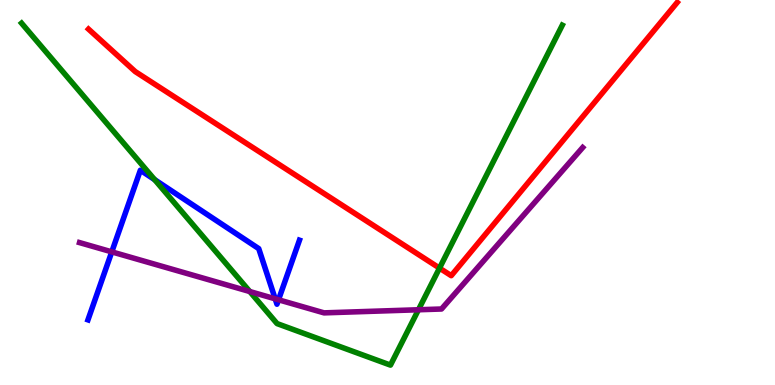[{'lines': ['blue', 'red'], 'intersections': []}, {'lines': ['green', 'red'], 'intersections': [{'x': 5.67, 'y': 3.04}]}, {'lines': ['purple', 'red'], 'intersections': []}, {'lines': ['blue', 'green'], 'intersections': [{'x': 2.0, 'y': 5.33}]}, {'lines': ['blue', 'purple'], 'intersections': [{'x': 1.44, 'y': 3.46}, {'x': 3.55, 'y': 2.24}, {'x': 3.59, 'y': 2.21}]}, {'lines': ['green', 'purple'], 'intersections': [{'x': 3.22, 'y': 2.43}, {'x': 5.4, 'y': 1.95}]}]